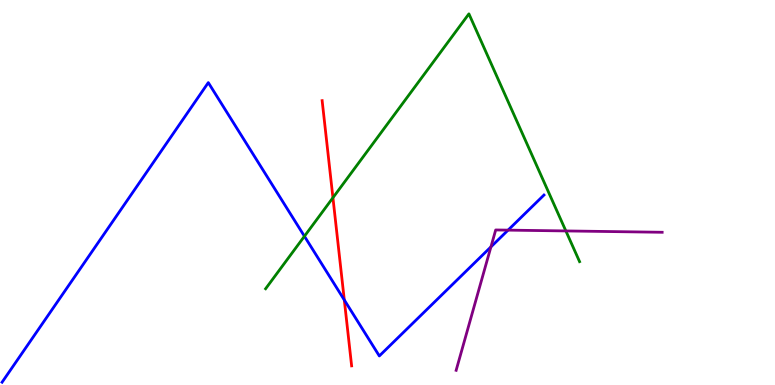[{'lines': ['blue', 'red'], 'intersections': [{'x': 4.44, 'y': 2.21}]}, {'lines': ['green', 'red'], 'intersections': [{'x': 4.3, 'y': 4.86}]}, {'lines': ['purple', 'red'], 'intersections': []}, {'lines': ['blue', 'green'], 'intersections': [{'x': 3.93, 'y': 3.86}]}, {'lines': ['blue', 'purple'], 'intersections': [{'x': 6.33, 'y': 3.59}, {'x': 6.56, 'y': 4.02}]}, {'lines': ['green', 'purple'], 'intersections': [{'x': 7.3, 'y': 4.0}]}]